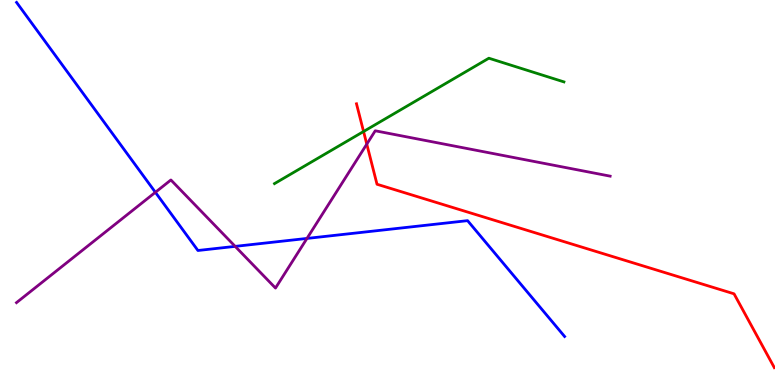[{'lines': ['blue', 'red'], 'intersections': []}, {'lines': ['green', 'red'], 'intersections': [{'x': 4.69, 'y': 6.58}]}, {'lines': ['purple', 'red'], 'intersections': [{'x': 4.73, 'y': 6.26}]}, {'lines': ['blue', 'green'], 'intersections': []}, {'lines': ['blue', 'purple'], 'intersections': [{'x': 2.0, 'y': 5.01}, {'x': 3.03, 'y': 3.6}, {'x': 3.96, 'y': 3.81}]}, {'lines': ['green', 'purple'], 'intersections': []}]